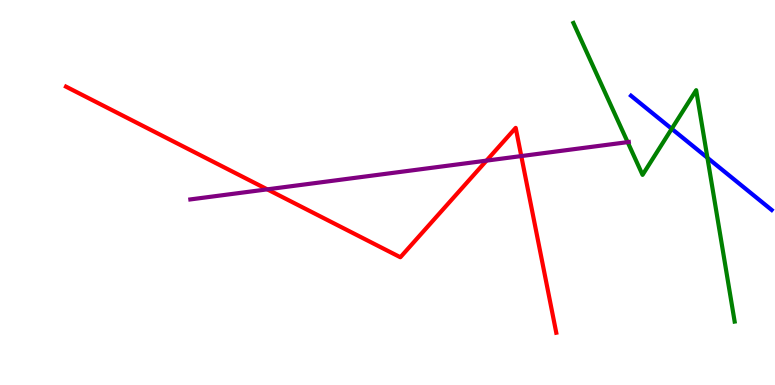[{'lines': ['blue', 'red'], 'intersections': []}, {'lines': ['green', 'red'], 'intersections': []}, {'lines': ['purple', 'red'], 'intersections': [{'x': 3.45, 'y': 5.08}, {'x': 6.28, 'y': 5.83}, {'x': 6.73, 'y': 5.95}]}, {'lines': ['blue', 'green'], 'intersections': [{'x': 8.67, 'y': 6.65}, {'x': 9.13, 'y': 5.9}]}, {'lines': ['blue', 'purple'], 'intersections': []}, {'lines': ['green', 'purple'], 'intersections': [{'x': 8.1, 'y': 6.31}]}]